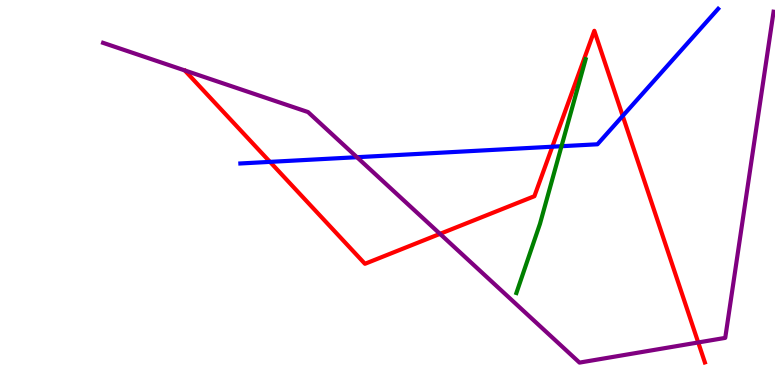[{'lines': ['blue', 'red'], 'intersections': [{'x': 3.48, 'y': 5.8}, {'x': 7.13, 'y': 6.19}, {'x': 8.03, 'y': 6.99}]}, {'lines': ['green', 'red'], 'intersections': []}, {'lines': ['purple', 'red'], 'intersections': [{'x': 5.68, 'y': 3.93}, {'x': 9.01, 'y': 1.1}]}, {'lines': ['blue', 'green'], 'intersections': [{'x': 7.25, 'y': 6.2}]}, {'lines': ['blue', 'purple'], 'intersections': [{'x': 4.61, 'y': 5.92}]}, {'lines': ['green', 'purple'], 'intersections': []}]